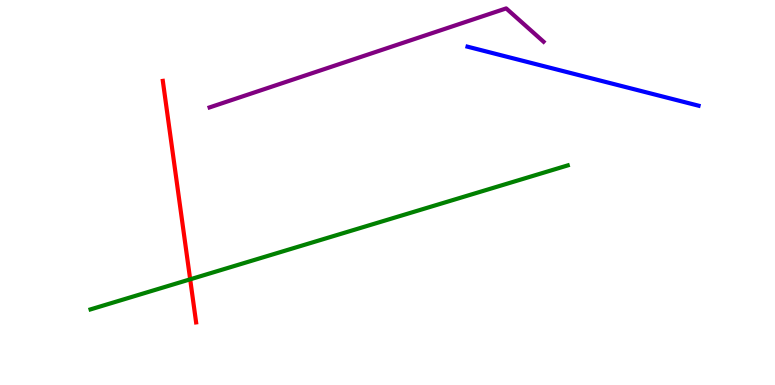[{'lines': ['blue', 'red'], 'intersections': []}, {'lines': ['green', 'red'], 'intersections': [{'x': 2.45, 'y': 2.74}]}, {'lines': ['purple', 'red'], 'intersections': []}, {'lines': ['blue', 'green'], 'intersections': []}, {'lines': ['blue', 'purple'], 'intersections': []}, {'lines': ['green', 'purple'], 'intersections': []}]